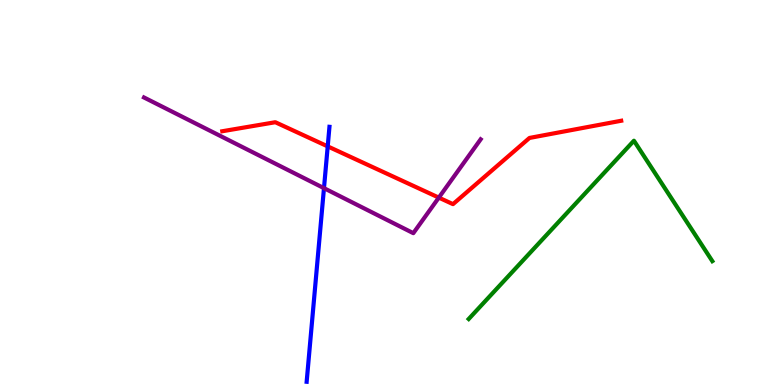[{'lines': ['blue', 'red'], 'intersections': [{'x': 4.23, 'y': 6.2}]}, {'lines': ['green', 'red'], 'intersections': []}, {'lines': ['purple', 'red'], 'intersections': [{'x': 5.66, 'y': 4.87}]}, {'lines': ['blue', 'green'], 'intersections': []}, {'lines': ['blue', 'purple'], 'intersections': [{'x': 4.18, 'y': 5.11}]}, {'lines': ['green', 'purple'], 'intersections': []}]